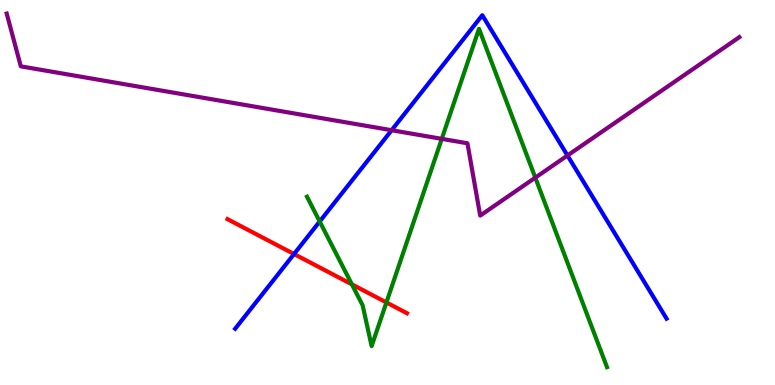[{'lines': ['blue', 'red'], 'intersections': [{'x': 3.79, 'y': 3.4}]}, {'lines': ['green', 'red'], 'intersections': [{'x': 4.54, 'y': 2.61}, {'x': 4.99, 'y': 2.14}]}, {'lines': ['purple', 'red'], 'intersections': []}, {'lines': ['blue', 'green'], 'intersections': [{'x': 4.12, 'y': 4.25}]}, {'lines': ['blue', 'purple'], 'intersections': [{'x': 5.05, 'y': 6.62}, {'x': 7.32, 'y': 5.96}]}, {'lines': ['green', 'purple'], 'intersections': [{'x': 5.7, 'y': 6.39}, {'x': 6.91, 'y': 5.39}]}]